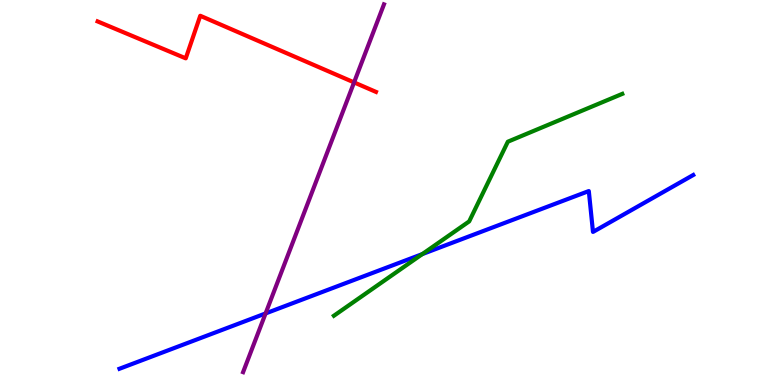[{'lines': ['blue', 'red'], 'intersections': []}, {'lines': ['green', 'red'], 'intersections': []}, {'lines': ['purple', 'red'], 'intersections': [{'x': 4.57, 'y': 7.86}]}, {'lines': ['blue', 'green'], 'intersections': [{'x': 5.45, 'y': 3.4}]}, {'lines': ['blue', 'purple'], 'intersections': [{'x': 3.43, 'y': 1.86}]}, {'lines': ['green', 'purple'], 'intersections': []}]